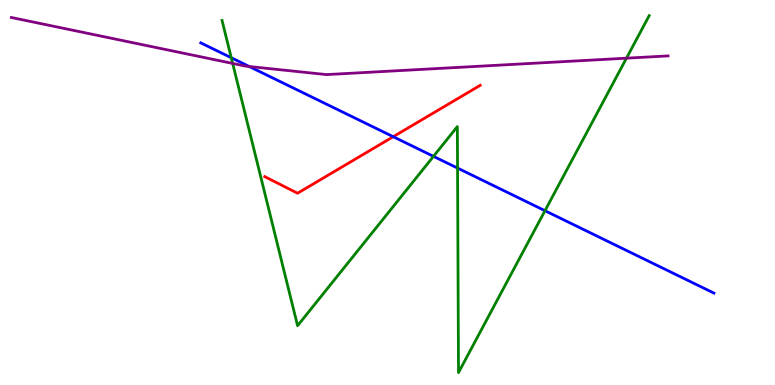[{'lines': ['blue', 'red'], 'intersections': [{'x': 5.07, 'y': 6.45}]}, {'lines': ['green', 'red'], 'intersections': []}, {'lines': ['purple', 'red'], 'intersections': []}, {'lines': ['blue', 'green'], 'intersections': [{'x': 2.98, 'y': 8.5}, {'x': 5.59, 'y': 5.94}, {'x': 5.9, 'y': 5.63}, {'x': 7.03, 'y': 4.53}]}, {'lines': ['blue', 'purple'], 'intersections': [{'x': 3.22, 'y': 8.27}]}, {'lines': ['green', 'purple'], 'intersections': [{'x': 3.0, 'y': 8.35}, {'x': 8.08, 'y': 8.49}]}]